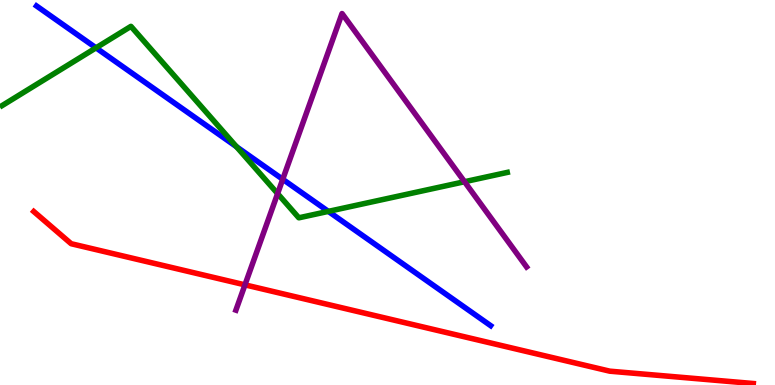[{'lines': ['blue', 'red'], 'intersections': []}, {'lines': ['green', 'red'], 'intersections': []}, {'lines': ['purple', 'red'], 'intersections': [{'x': 3.16, 'y': 2.6}]}, {'lines': ['blue', 'green'], 'intersections': [{'x': 1.24, 'y': 8.76}, {'x': 3.05, 'y': 6.19}, {'x': 4.24, 'y': 4.51}]}, {'lines': ['blue', 'purple'], 'intersections': [{'x': 3.65, 'y': 5.34}]}, {'lines': ['green', 'purple'], 'intersections': [{'x': 3.58, 'y': 4.97}, {'x': 5.99, 'y': 5.28}]}]